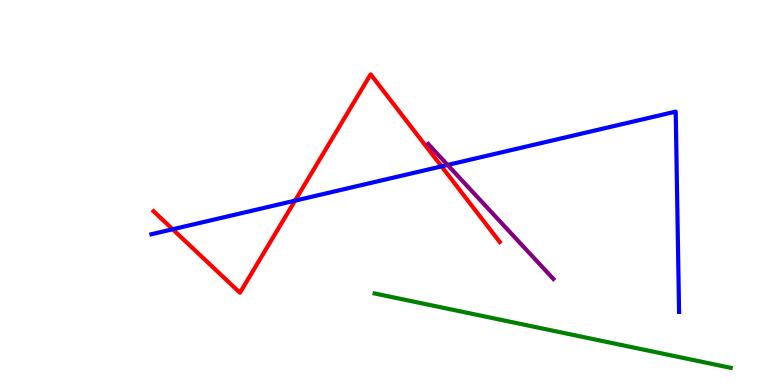[{'lines': ['blue', 'red'], 'intersections': [{'x': 2.23, 'y': 4.04}, {'x': 3.81, 'y': 4.79}, {'x': 5.7, 'y': 5.68}]}, {'lines': ['green', 'red'], 'intersections': []}, {'lines': ['purple', 'red'], 'intersections': []}, {'lines': ['blue', 'green'], 'intersections': []}, {'lines': ['blue', 'purple'], 'intersections': [{'x': 5.78, 'y': 5.72}]}, {'lines': ['green', 'purple'], 'intersections': []}]